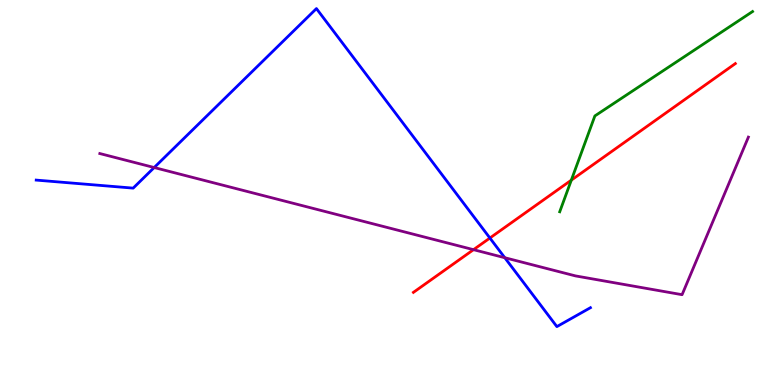[{'lines': ['blue', 'red'], 'intersections': [{'x': 6.32, 'y': 3.82}]}, {'lines': ['green', 'red'], 'intersections': [{'x': 7.37, 'y': 5.32}]}, {'lines': ['purple', 'red'], 'intersections': [{'x': 6.11, 'y': 3.52}]}, {'lines': ['blue', 'green'], 'intersections': []}, {'lines': ['blue', 'purple'], 'intersections': [{'x': 1.99, 'y': 5.65}, {'x': 6.51, 'y': 3.31}]}, {'lines': ['green', 'purple'], 'intersections': []}]